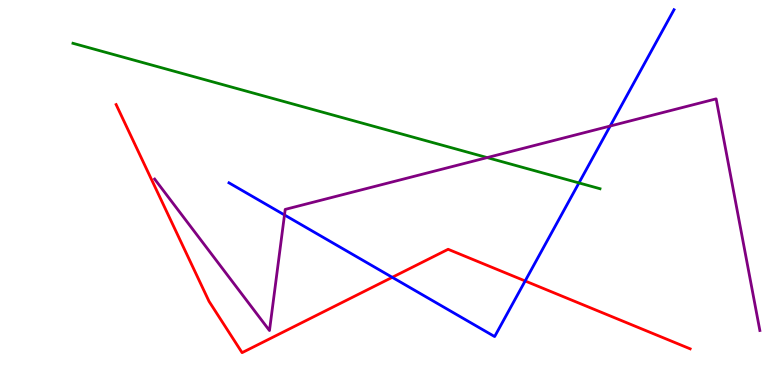[{'lines': ['blue', 'red'], 'intersections': [{'x': 5.06, 'y': 2.8}, {'x': 6.78, 'y': 2.7}]}, {'lines': ['green', 'red'], 'intersections': []}, {'lines': ['purple', 'red'], 'intersections': []}, {'lines': ['blue', 'green'], 'intersections': [{'x': 7.47, 'y': 5.25}]}, {'lines': ['blue', 'purple'], 'intersections': [{'x': 3.67, 'y': 4.42}, {'x': 7.87, 'y': 6.73}]}, {'lines': ['green', 'purple'], 'intersections': [{'x': 6.29, 'y': 5.91}]}]